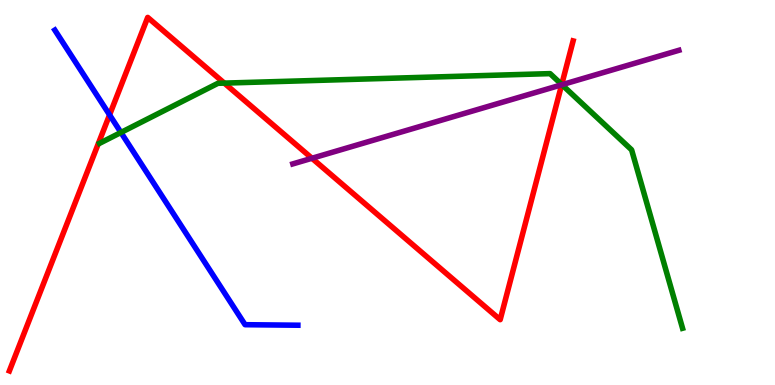[{'lines': ['blue', 'red'], 'intersections': [{'x': 1.41, 'y': 7.02}]}, {'lines': ['green', 'red'], 'intersections': [{'x': 2.89, 'y': 7.84}, {'x': 7.25, 'y': 7.8}]}, {'lines': ['purple', 'red'], 'intersections': [{'x': 4.03, 'y': 5.89}, {'x': 7.25, 'y': 7.8}]}, {'lines': ['blue', 'green'], 'intersections': [{'x': 1.56, 'y': 6.56}]}, {'lines': ['blue', 'purple'], 'intersections': []}, {'lines': ['green', 'purple'], 'intersections': [{'x': 7.25, 'y': 7.8}]}]